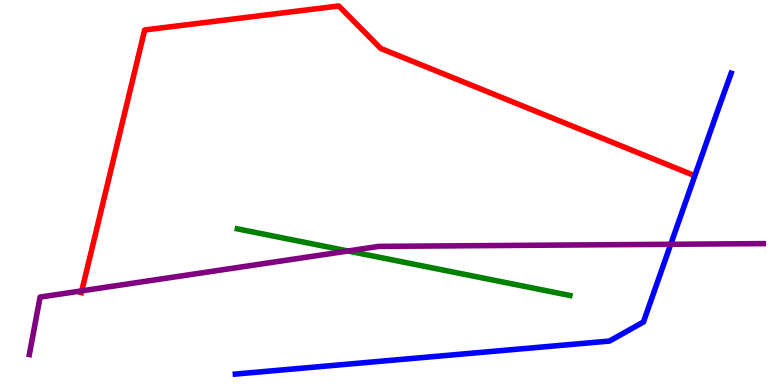[{'lines': ['blue', 'red'], 'intersections': []}, {'lines': ['green', 'red'], 'intersections': []}, {'lines': ['purple', 'red'], 'intersections': [{'x': 1.06, 'y': 2.45}]}, {'lines': ['blue', 'green'], 'intersections': []}, {'lines': ['blue', 'purple'], 'intersections': [{'x': 8.65, 'y': 3.66}]}, {'lines': ['green', 'purple'], 'intersections': [{'x': 4.49, 'y': 3.48}]}]